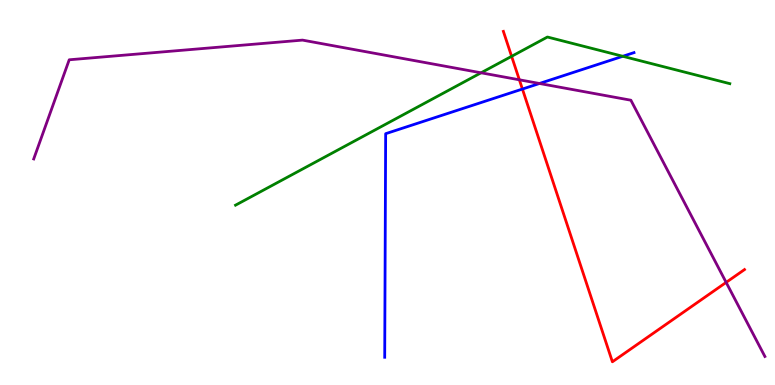[{'lines': ['blue', 'red'], 'intersections': [{'x': 6.74, 'y': 7.69}]}, {'lines': ['green', 'red'], 'intersections': [{'x': 6.6, 'y': 8.54}]}, {'lines': ['purple', 'red'], 'intersections': [{'x': 6.7, 'y': 7.93}, {'x': 9.37, 'y': 2.67}]}, {'lines': ['blue', 'green'], 'intersections': [{'x': 8.04, 'y': 8.54}]}, {'lines': ['blue', 'purple'], 'intersections': [{'x': 6.96, 'y': 7.83}]}, {'lines': ['green', 'purple'], 'intersections': [{'x': 6.21, 'y': 8.11}]}]